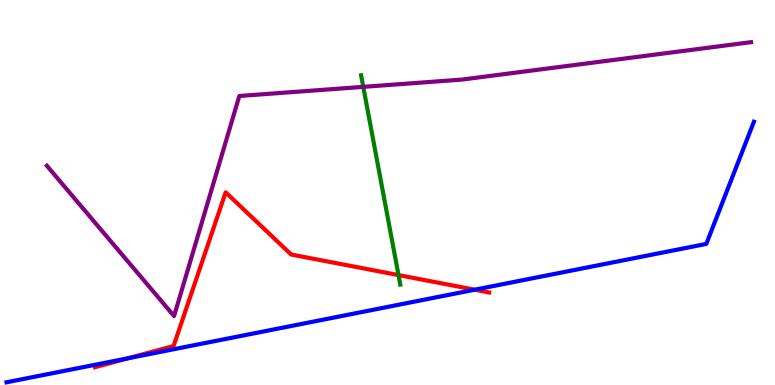[{'lines': ['blue', 'red'], 'intersections': [{'x': 1.66, 'y': 0.696}, {'x': 6.13, 'y': 2.48}]}, {'lines': ['green', 'red'], 'intersections': [{'x': 5.14, 'y': 2.85}]}, {'lines': ['purple', 'red'], 'intersections': []}, {'lines': ['blue', 'green'], 'intersections': []}, {'lines': ['blue', 'purple'], 'intersections': []}, {'lines': ['green', 'purple'], 'intersections': [{'x': 4.69, 'y': 7.74}]}]